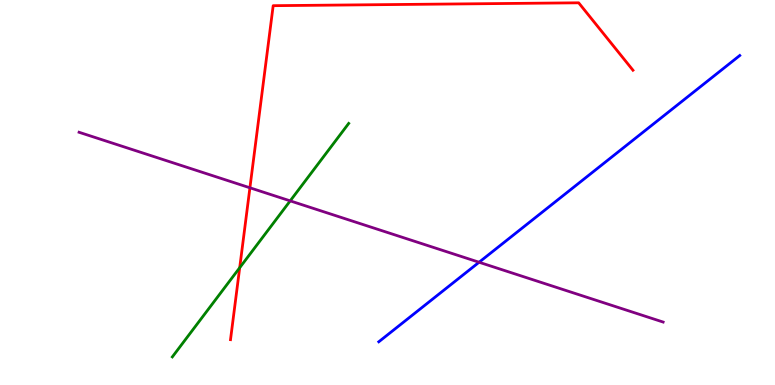[{'lines': ['blue', 'red'], 'intersections': []}, {'lines': ['green', 'red'], 'intersections': [{'x': 3.09, 'y': 3.05}]}, {'lines': ['purple', 'red'], 'intersections': [{'x': 3.22, 'y': 5.12}]}, {'lines': ['blue', 'green'], 'intersections': []}, {'lines': ['blue', 'purple'], 'intersections': [{'x': 6.18, 'y': 3.19}]}, {'lines': ['green', 'purple'], 'intersections': [{'x': 3.74, 'y': 4.78}]}]